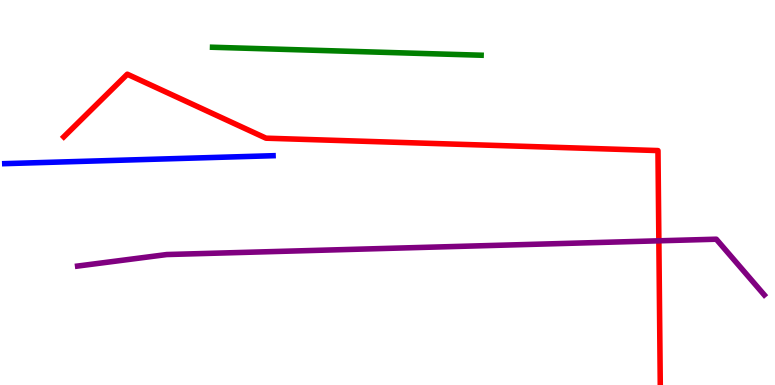[{'lines': ['blue', 'red'], 'intersections': []}, {'lines': ['green', 'red'], 'intersections': []}, {'lines': ['purple', 'red'], 'intersections': [{'x': 8.5, 'y': 3.75}]}, {'lines': ['blue', 'green'], 'intersections': []}, {'lines': ['blue', 'purple'], 'intersections': []}, {'lines': ['green', 'purple'], 'intersections': []}]